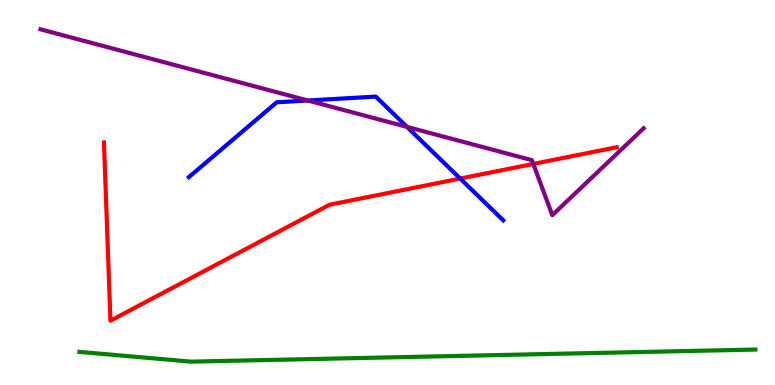[{'lines': ['blue', 'red'], 'intersections': [{'x': 5.94, 'y': 5.36}]}, {'lines': ['green', 'red'], 'intersections': []}, {'lines': ['purple', 'red'], 'intersections': [{'x': 6.88, 'y': 5.74}]}, {'lines': ['blue', 'green'], 'intersections': []}, {'lines': ['blue', 'purple'], 'intersections': [{'x': 3.97, 'y': 7.39}, {'x': 5.25, 'y': 6.7}]}, {'lines': ['green', 'purple'], 'intersections': []}]